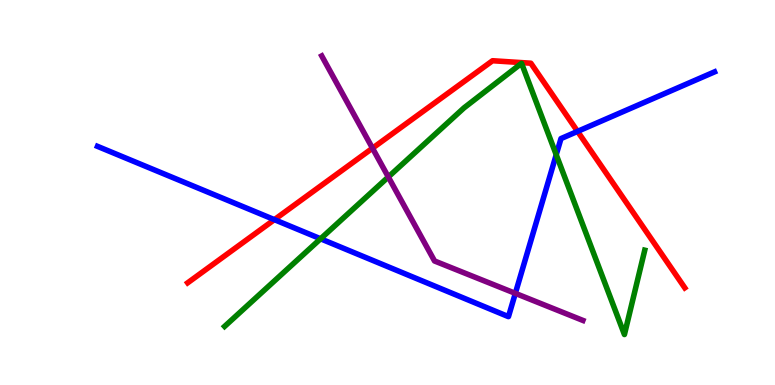[{'lines': ['blue', 'red'], 'intersections': [{'x': 3.54, 'y': 4.29}, {'x': 7.45, 'y': 6.59}]}, {'lines': ['green', 'red'], 'intersections': []}, {'lines': ['purple', 'red'], 'intersections': [{'x': 4.81, 'y': 6.15}]}, {'lines': ['blue', 'green'], 'intersections': [{'x': 4.14, 'y': 3.8}, {'x': 7.18, 'y': 5.98}]}, {'lines': ['blue', 'purple'], 'intersections': [{'x': 6.65, 'y': 2.38}]}, {'lines': ['green', 'purple'], 'intersections': [{'x': 5.01, 'y': 5.4}]}]